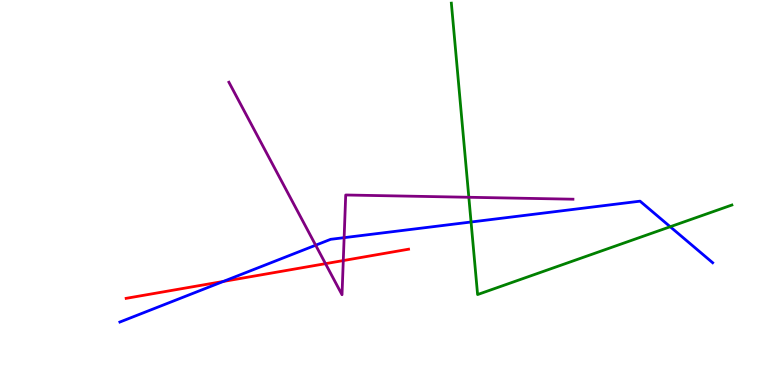[{'lines': ['blue', 'red'], 'intersections': [{'x': 2.88, 'y': 2.69}]}, {'lines': ['green', 'red'], 'intersections': []}, {'lines': ['purple', 'red'], 'intersections': [{'x': 4.2, 'y': 3.15}, {'x': 4.43, 'y': 3.23}]}, {'lines': ['blue', 'green'], 'intersections': [{'x': 6.08, 'y': 4.23}, {'x': 8.65, 'y': 4.11}]}, {'lines': ['blue', 'purple'], 'intersections': [{'x': 4.07, 'y': 3.63}, {'x': 4.44, 'y': 3.83}]}, {'lines': ['green', 'purple'], 'intersections': [{'x': 6.05, 'y': 4.88}]}]